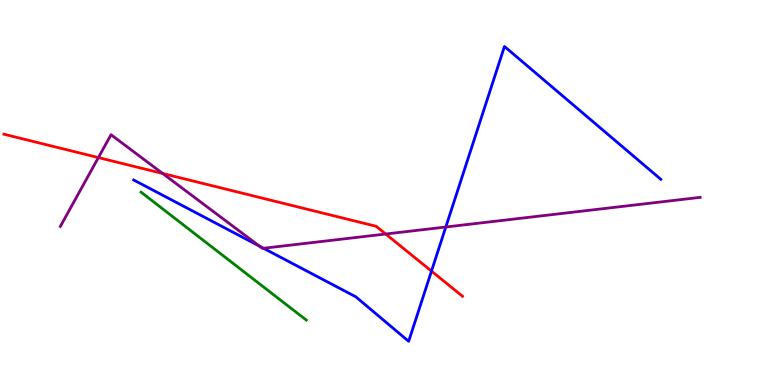[{'lines': ['blue', 'red'], 'intersections': [{'x': 5.57, 'y': 2.96}]}, {'lines': ['green', 'red'], 'intersections': []}, {'lines': ['purple', 'red'], 'intersections': [{'x': 1.27, 'y': 5.91}, {'x': 2.1, 'y': 5.49}, {'x': 4.98, 'y': 3.92}]}, {'lines': ['blue', 'green'], 'intersections': []}, {'lines': ['blue', 'purple'], 'intersections': [{'x': 3.35, 'y': 3.61}, {'x': 3.4, 'y': 3.55}, {'x': 5.75, 'y': 4.1}]}, {'lines': ['green', 'purple'], 'intersections': []}]